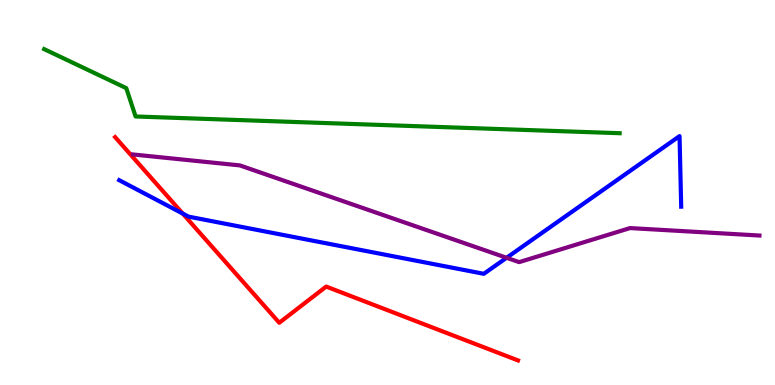[{'lines': ['blue', 'red'], 'intersections': [{'x': 2.36, 'y': 4.45}]}, {'lines': ['green', 'red'], 'intersections': []}, {'lines': ['purple', 'red'], 'intersections': []}, {'lines': ['blue', 'green'], 'intersections': []}, {'lines': ['blue', 'purple'], 'intersections': [{'x': 6.54, 'y': 3.3}]}, {'lines': ['green', 'purple'], 'intersections': []}]